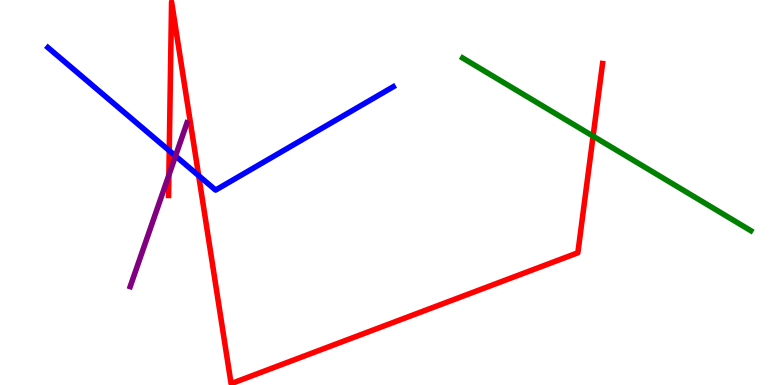[{'lines': ['blue', 'red'], 'intersections': [{'x': 2.18, 'y': 6.09}, {'x': 2.56, 'y': 5.44}]}, {'lines': ['green', 'red'], 'intersections': [{'x': 7.65, 'y': 6.46}]}, {'lines': ['purple', 'red'], 'intersections': [{'x': 2.18, 'y': 5.45}]}, {'lines': ['blue', 'green'], 'intersections': []}, {'lines': ['blue', 'purple'], 'intersections': [{'x': 2.26, 'y': 5.95}]}, {'lines': ['green', 'purple'], 'intersections': []}]